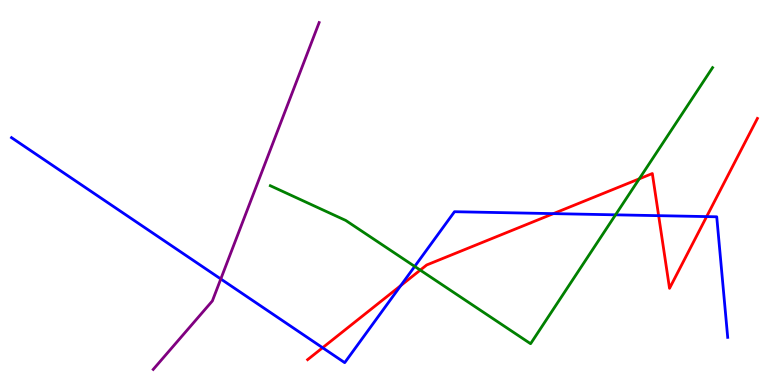[{'lines': ['blue', 'red'], 'intersections': [{'x': 4.16, 'y': 0.968}, {'x': 5.17, 'y': 2.58}, {'x': 7.14, 'y': 4.45}, {'x': 8.5, 'y': 4.4}, {'x': 9.12, 'y': 4.37}]}, {'lines': ['green', 'red'], 'intersections': [{'x': 5.42, 'y': 2.98}, {'x': 8.25, 'y': 5.36}]}, {'lines': ['purple', 'red'], 'intersections': []}, {'lines': ['blue', 'green'], 'intersections': [{'x': 5.35, 'y': 3.08}, {'x': 7.94, 'y': 4.42}]}, {'lines': ['blue', 'purple'], 'intersections': [{'x': 2.85, 'y': 2.75}]}, {'lines': ['green', 'purple'], 'intersections': []}]